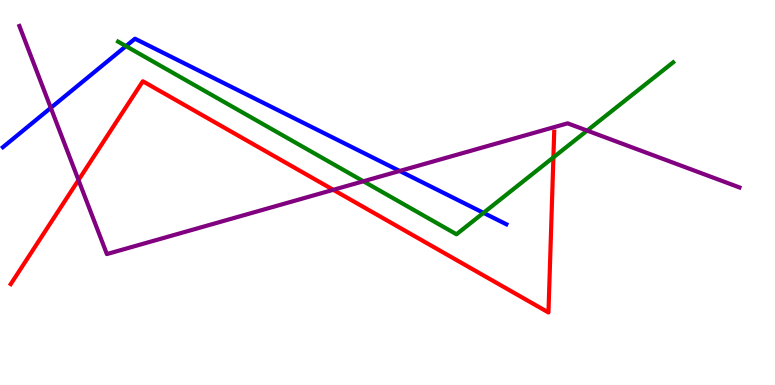[{'lines': ['blue', 'red'], 'intersections': []}, {'lines': ['green', 'red'], 'intersections': [{'x': 7.14, 'y': 5.91}]}, {'lines': ['purple', 'red'], 'intersections': [{'x': 1.01, 'y': 5.32}, {'x': 4.3, 'y': 5.07}]}, {'lines': ['blue', 'green'], 'intersections': [{'x': 1.63, 'y': 8.8}, {'x': 6.24, 'y': 4.47}]}, {'lines': ['blue', 'purple'], 'intersections': [{'x': 0.655, 'y': 7.2}, {'x': 5.16, 'y': 5.56}]}, {'lines': ['green', 'purple'], 'intersections': [{'x': 4.69, 'y': 5.29}, {'x': 7.58, 'y': 6.61}]}]